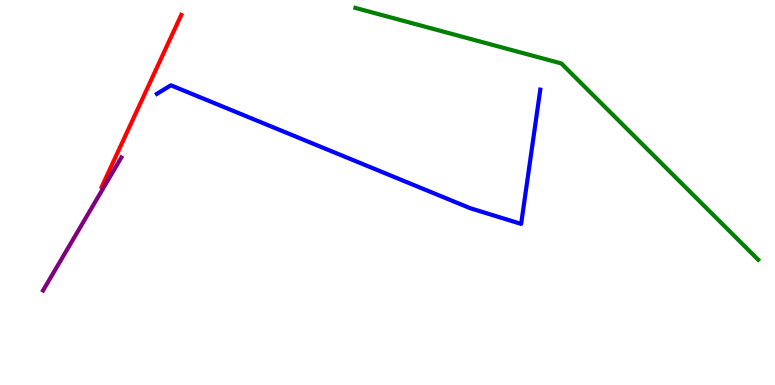[{'lines': ['blue', 'red'], 'intersections': []}, {'lines': ['green', 'red'], 'intersections': []}, {'lines': ['purple', 'red'], 'intersections': []}, {'lines': ['blue', 'green'], 'intersections': []}, {'lines': ['blue', 'purple'], 'intersections': []}, {'lines': ['green', 'purple'], 'intersections': []}]